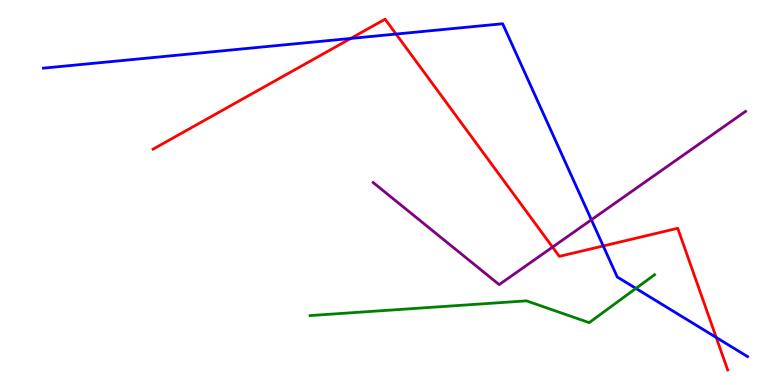[{'lines': ['blue', 'red'], 'intersections': [{'x': 4.53, 'y': 9.0}, {'x': 5.11, 'y': 9.12}, {'x': 7.78, 'y': 3.61}, {'x': 9.24, 'y': 1.23}]}, {'lines': ['green', 'red'], 'intersections': []}, {'lines': ['purple', 'red'], 'intersections': [{'x': 7.13, 'y': 3.58}]}, {'lines': ['blue', 'green'], 'intersections': [{'x': 8.21, 'y': 2.51}]}, {'lines': ['blue', 'purple'], 'intersections': [{'x': 7.63, 'y': 4.29}]}, {'lines': ['green', 'purple'], 'intersections': []}]